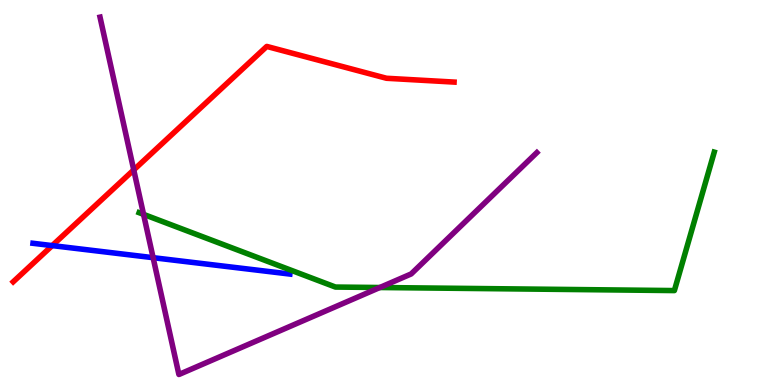[{'lines': ['blue', 'red'], 'intersections': [{'x': 0.674, 'y': 3.62}]}, {'lines': ['green', 'red'], 'intersections': []}, {'lines': ['purple', 'red'], 'intersections': [{'x': 1.73, 'y': 5.59}]}, {'lines': ['blue', 'green'], 'intersections': []}, {'lines': ['blue', 'purple'], 'intersections': [{'x': 1.98, 'y': 3.31}]}, {'lines': ['green', 'purple'], 'intersections': [{'x': 1.85, 'y': 4.43}, {'x': 4.9, 'y': 2.53}]}]